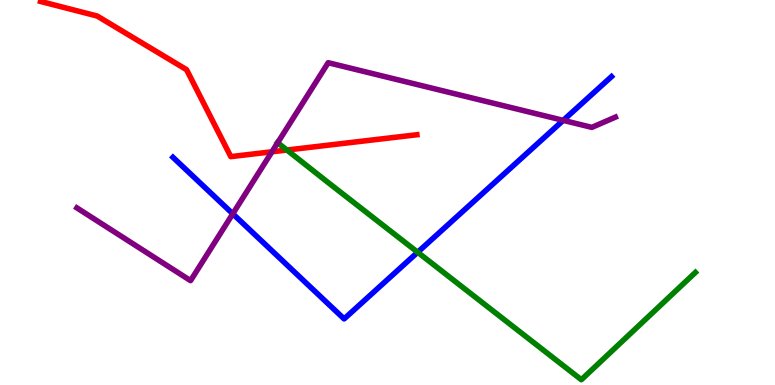[{'lines': ['blue', 'red'], 'intersections': []}, {'lines': ['green', 'red'], 'intersections': [{'x': 3.7, 'y': 6.1}]}, {'lines': ['purple', 'red'], 'intersections': [{'x': 3.51, 'y': 6.06}]}, {'lines': ['blue', 'green'], 'intersections': [{'x': 5.39, 'y': 3.45}]}, {'lines': ['blue', 'purple'], 'intersections': [{'x': 3.0, 'y': 4.45}, {'x': 7.27, 'y': 6.87}]}, {'lines': ['green', 'purple'], 'intersections': [{'x': 3.58, 'y': 6.29}]}]